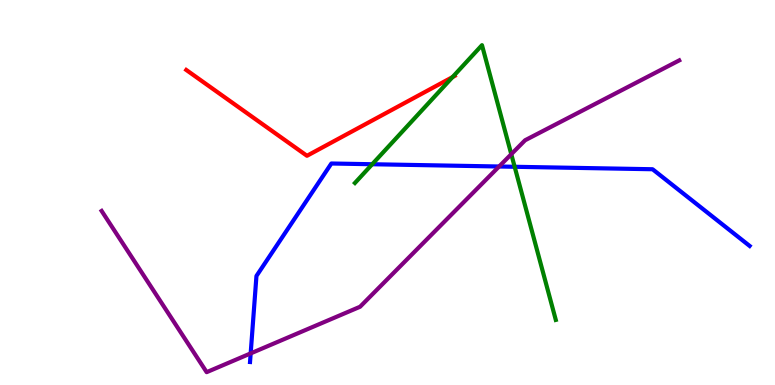[{'lines': ['blue', 'red'], 'intersections': []}, {'lines': ['green', 'red'], 'intersections': [{'x': 5.84, 'y': 8.0}]}, {'lines': ['purple', 'red'], 'intersections': []}, {'lines': ['blue', 'green'], 'intersections': [{'x': 4.8, 'y': 5.73}, {'x': 6.64, 'y': 5.67}]}, {'lines': ['blue', 'purple'], 'intersections': [{'x': 3.23, 'y': 0.821}, {'x': 6.44, 'y': 5.68}]}, {'lines': ['green', 'purple'], 'intersections': [{'x': 6.6, 'y': 5.99}]}]